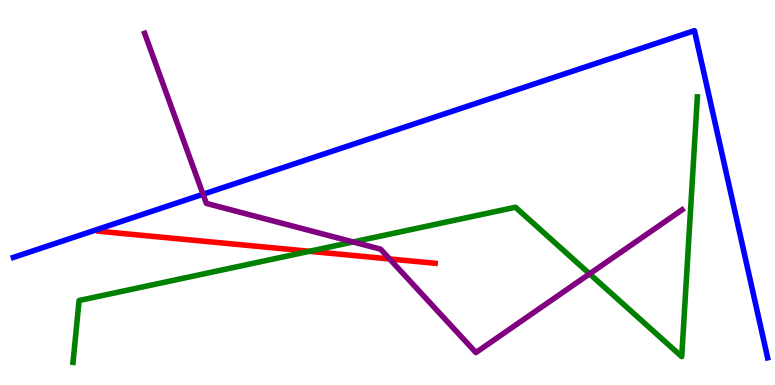[{'lines': ['blue', 'red'], 'intersections': []}, {'lines': ['green', 'red'], 'intersections': [{'x': 3.99, 'y': 3.47}]}, {'lines': ['purple', 'red'], 'intersections': [{'x': 5.03, 'y': 3.27}]}, {'lines': ['blue', 'green'], 'intersections': []}, {'lines': ['blue', 'purple'], 'intersections': [{'x': 2.62, 'y': 4.95}]}, {'lines': ['green', 'purple'], 'intersections': [{'x': 4.56, 'y': 3.72}, {'x': 7.61, 'y': 2.89}]}]